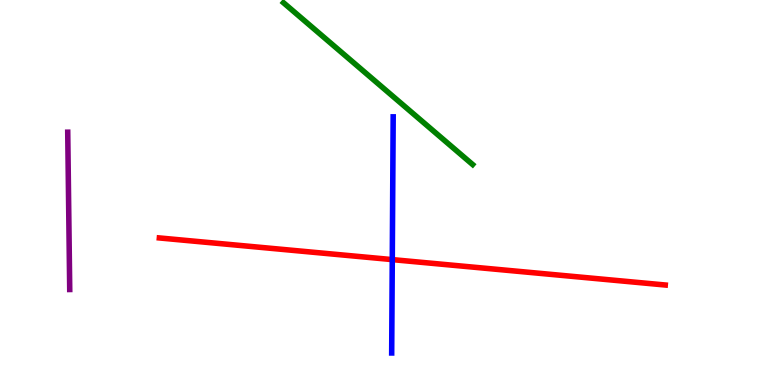[{'lines': ['blue', 'red'], 'intersections': [{'x': 5.06, 'y': 3.26}]}, {'lines': ['green', 'red'], 'intersections': []}, {'lines': ['purple', 'red'], 'intersections': []}, {'lines': ['blue', 'green'], 'intersections': []}, {'lines': ['blue', 'purple'], 'intersections': []}, {'lines': ['green', 'purple'], 'intersections': []}]